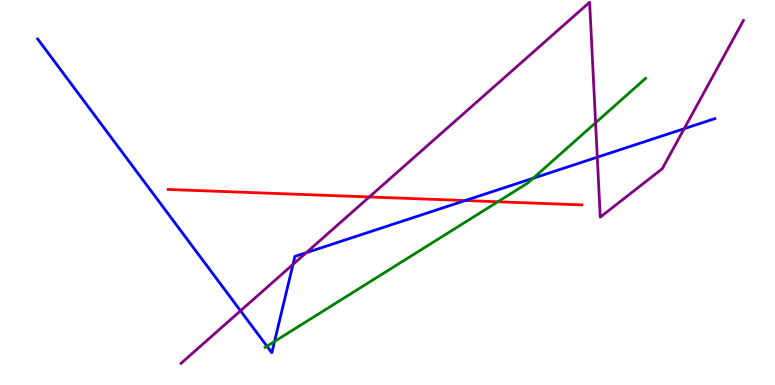[{'lines': ['blue', 'red'], 'intersections': [{'x': 6.0, 'y': 4.79}]}, {'lines': ['green', 'red'], 'intersections': [{'x': 6.42, 'y': 4.76}]}, {'lines': ['purple', 'red'], 'intersections': [{'x': 4.77, 'y': 4.88}]}, {'lines': ['blue', 'green'], 'intersections': [{'x': 3.44, 'y': 1.01}, {'x': 3.54, 'y': 1.13}, {'x': 6.88, 'y': 5.37}]}, {'lines': ['blue', 'purple'], 'intersections': [{'x': 3.1, 'y': 1.93}, {'x': 3.78, 'y': 3.13}, {'x': 3.95, 'y': 3.44}, {'x': 7.71, 'y': 5.92}, {'x': 8.83, 'y': 6.66}]}, {'lines': ['green', 'purple'], 'intersections': [{'x': 7.68, 'y': 6.81}]}]